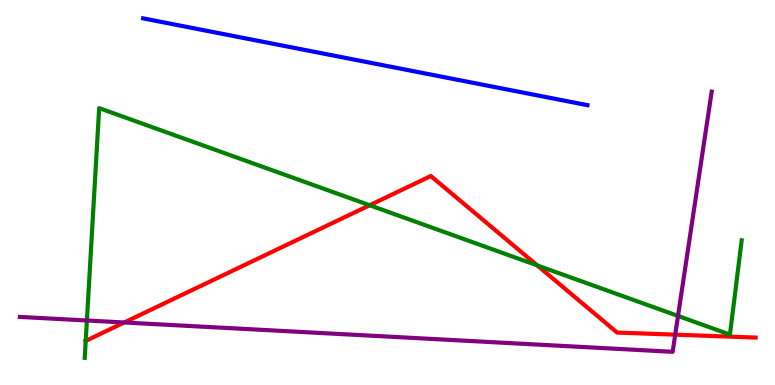[{'lines': ['blue', 'red'], 'intersections': []}, {'lines': ['green', 'red'], 'intersections': [{'x': 1.11, 'y': 1.15}, {'x': 4.77, 'y': 4.67}, {'x': 6.93, 'y': 3.11}]}, {'lines': ['purple', 'red'], 'intersections': [{'x': 1.6, 'y': 1.62}, {'x': 8.71, 'y': 1.31}]}, {'lines': ['blue', 'green'], 'intersections': []}, {'lines': ['blue', 'purple'], 'intersections': []}, {'lines': ['green', 'purple'], 'intersections': [{'x': 1.12, 'y': 1.68}, {'x': 8.75, 'y': 1.79}]}]